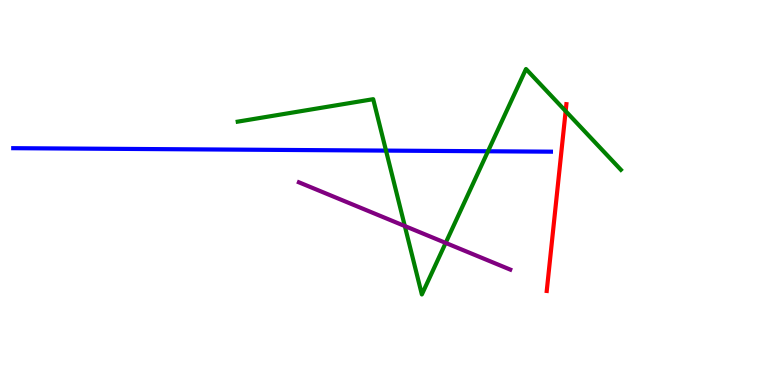[{'lines': ['blue', 'red'], 'intersections': []}, {'lines': ['green', 'red'], 'intersections': [{'x': 7.3, 'y': 7.11}]}, {'lines': ['purple', 'red'], 'intersections': []}, {'lines': ['blue', 'green'], 'intersections': [{'x': 4.98, 'y': 6.09}, {'x': 6.3, 'y': 6.07}]}, {'lines': ['blue', 'purple'], 'intersections': []}, {'lines': ['green', 'purple'], 'intersections': [{'x': 5.22, 'y': 4.13}, {'x': 5.75, 'y': 3.69}]}]